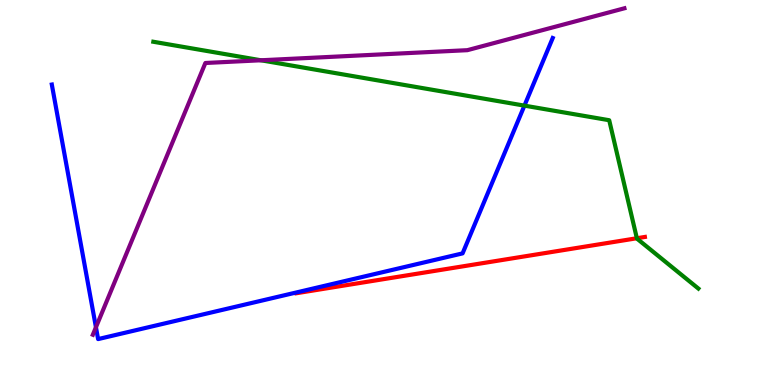[{'lines': ['blue', 'red'], 'intersections': []}, {'lines': ['green', 'red'], 'intersections': [{'x': 8.22, 'y': 3.81}]}, {'lines': ['purple', 'red'], 'intersections': []}, {'lines': ['blue', 'green'], 'intersections': [{'x': 6.77, 'y': 7.26}]}, {'lines': ['blue', 'purple'], 'intersections': [{'x': 1.24, 'y': 1.5}]}, {'lines': ['green', 'purple'], 'intersections': [{'x': 3.37, 'y': 8.43}]}]